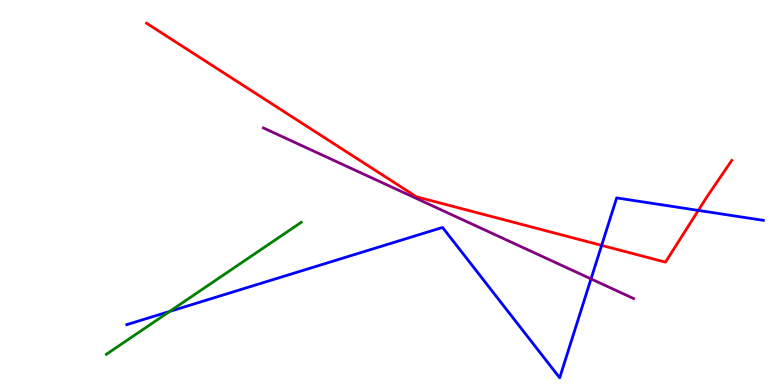[{'lines': ['blue', 'red'], 'intersections': [{'x': 7.76, 'y': 3.63}, {'x': 9.01, 'y': 4.54}]}, {'lines': ['green', 'red'], 'intersections': []}, {'lines': ['purple', 'red'], 'intersections': []}, {'lines': ['blue', 'green'], 'intersections': [{'x': 2.19, 'y': 1.91}]}, {'lines': ['blue', 'purple'], 'intersections': [{'x': 7.63, 'y': 2.76}]}, {'lines': ['green', 'purple'], 'intersections': []}]